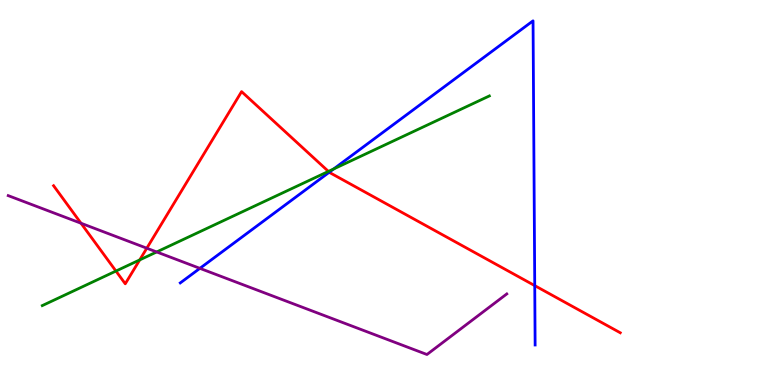[{'lines': ['blue', 'red'], 'intersections': [{'x': 4.25, 'y': 5.53}, {'x': 6.9, 'y': 2.58}]}, {'lines': ['green', 'red'], 'intersections': [{'x': 1.5, 'y': 2.96}, {'x': 1.8, 'y': 3.25}, {'x': 4.24, 'y': 5.55}]}, {'lines': ['purple', 'red'], 'intersections': [{'x': 1.05, 'y': 4.2}, {'x': 1.89, 'y': 3.55}]}, {'lines': ['blue', 'green'], 'intersections': [{'x': 4.31, 'y': 5.61}]}, {'lines': ['blue', 'purple'], 'intersections': [{'x': 2.58, 'y': 3.03}]}, {'lines': ['green', 'purple'], 'intersections': [{'x': 2.02, 'y': 3.46}]}]